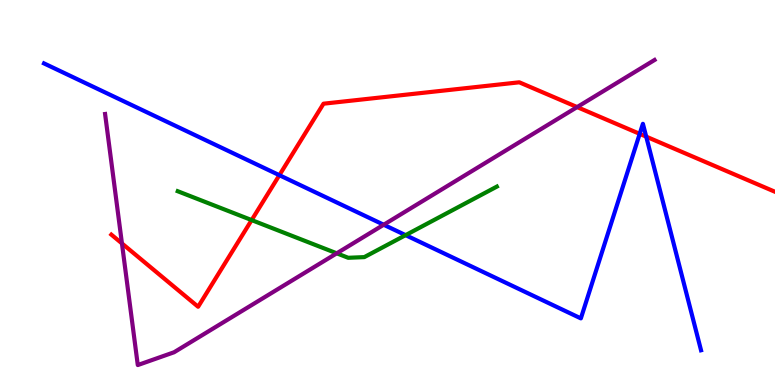[{'lines': ['blue', 'red'], 'intersections': [{'x': 3.6, 'y': 5.45}, {'x': 8.25, 'y': 6.52}, {'x': 8.34, 'y': 6.45}]}, {'lines': ['green', 'red'], 'intersections': [{'x': 3.25, 'y': 4.28}]}, {'lines': ['purple', 'red'], 'intersections': [{'x': 1.57, 'y': 3.68}, {'x': 7.45, 'y': 7.22}]}, {'lines': ['blue', 'green'], 'intersections': [{'x': 5.23, 'y': 3.89}]}, {'lines': ['blue', 'purple'], 'intersections': [{'x': 4.95, 'y': 4.16}]}, {'lines': ['green', 'purple'], 'intersections': [{'x': 4.35, 'y': 3.42}]}]